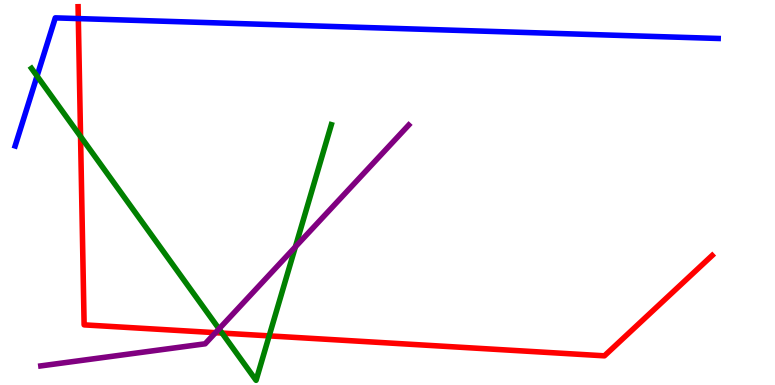[{'lines': ['blue', 'red'], 'intersections': [{'x': 1.01, 'y': 9.52}]}, {'lines': ['green', 'red'], 'intersections': [{'x': 1.04, 'y': 6.45}, {'x': 2.87, 'y': 1.35}, {'x': 3.47, 'y': 1.28}]}, {'lines': ['purple', 'red'], 'intersections': [{'x': 2.78, 'y': 1.36}]}, {'lines': ['blue', 'green'], 'intersections': [{'x': 0.478, 'y': 8.02}]}, {'lines': ['blue', 'purple'], 'intersections': []}, {'lines': ['green', 'purple'], 'intersections': [{'x': 2.83, 'y': 1.46}, {'x': 3.81, 'y': 3.59}]}]